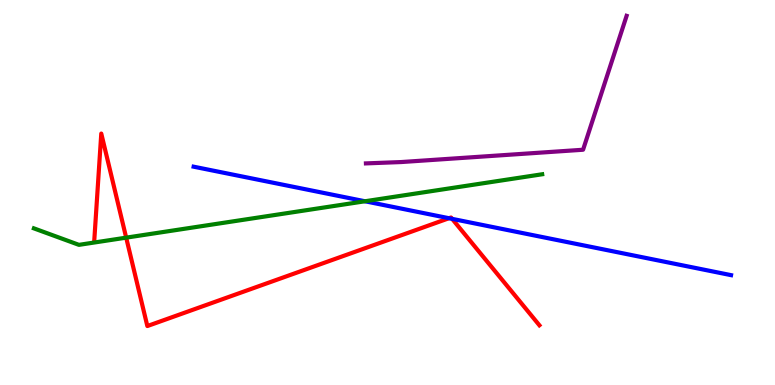[{'lines': ['blue', 'red'], 'intersections': [{'x': 5.79, 'y': 4.33}, {'x': 5.83, 'y': 4.32}]}, {'lines': ['green', 'red'], 'intersections': [{'x': 1.63, 'y': 3.83}]}, {'lines': ['purple', 'red'], 'intersections': []}, {'lines': ['blue', 'green'], 'intersections': [{'x': 4.71, 'y': 4.77}]}, {'lines': ['blue', 'purple'], 'intersections': []}, {'lines': ['green', 'purple'], 'intersections': []}]